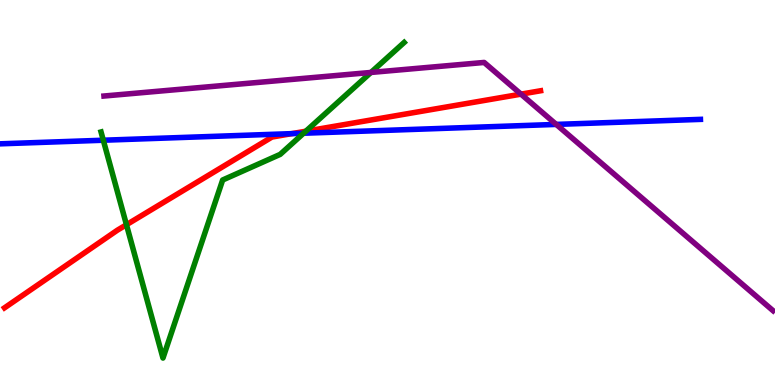[{'lines': ['blue', 'red'], 'intersections': [{'x': 3.76, 'y': 6.53}]}, {'lines': ['green', 'red'], 'intersections': [{'x': 1.63, 'y': 4.16}, {'x': 3.95, 'y': 6.59}]}, {'lines': ['purple', 'red'], 'intersections': [{'x': 6.72, 'y': 7.55}]}, {'lines': ['blue', 'green'], 'intersections': [{'x': 1.33, 'y': 6.36}, {'x': 3.92, 'y': 6.54}]}, {'lines': ['blue', 'purple'], 'intersections': [{'x': 7.18, 'y': 6.77}]}, {'lines': ['green', 'purple'], 'intersections': [{'x': 4.79, 'y': 8.12}]}]